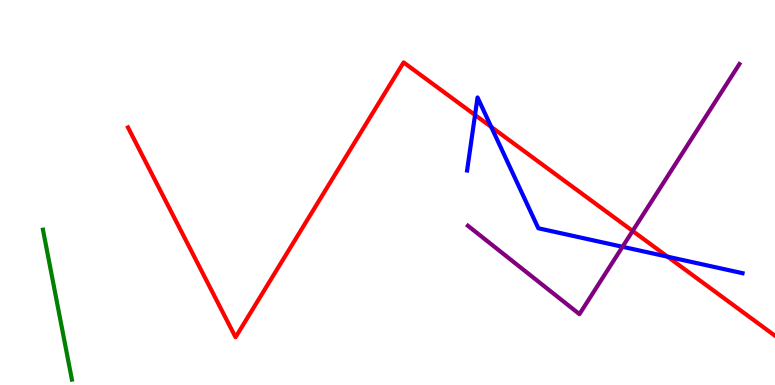[{'lines': ['blue', 'red'], 'intersections': [{'x': 6.13, 'y': 7.01}, {'x': 6.34, 'y': 6.7}, {'x': 8.61, 'y': 3.33}]}, {'lines': ['green', 'red'], 'intersections': []}, {'lines': ['purple', 'red'], 'intersections': [{'x': 8.16, 'y': 4.0}]}, {'lines': ['blue', 'green'], 'intersections': []}, {'lines': ['blue', 'purple'], 'intersections': [{'x': 8.03, 'y': 3.59}]}, {'lines': ['green', 'purple'], 'intersections': []}]